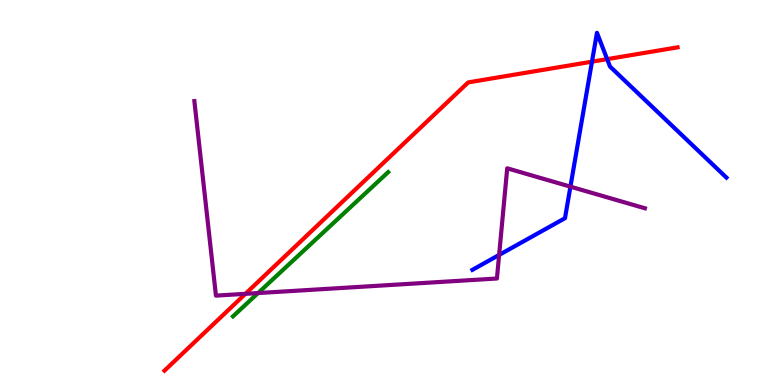[{'lines': ['blue', 'red'], 'intersections': [{'x': 7.64, 'y': 8.4}, {'x': 7.83, 'y': 8.46}]}, {'lines': ['green', 'red'], 'intersections': []}, {'lines': ['purple', 'red'], 'intersections': [{'x': 3.17, 'y': 2.37}]}, {'lines': ['blue', 'green'], 'intersections': []}, {'lines': ['blue', 'purple'], 'intersections': [{'x': 6.44, 'y': 3.38}, {'x': 7.36, 'y': 5.15}]}, {'lines': ['green', 'purple'], 'intersections': [{'x': 3.33, 'y': 2.39}]}]